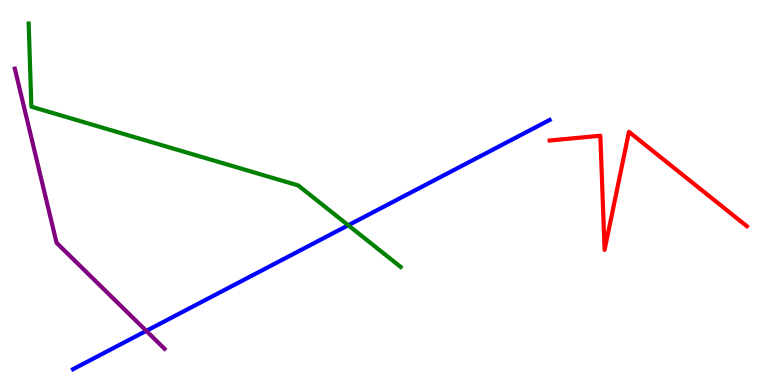[{'lines': ['blue', 'red'], 'intersections': []}, {'lines': ['green', 'red'], 'intersections': []}, {'lines': ['purple', 'red'], 'intersections': []}, {'lines': ['blue', 'green'], 'intersections': [{'x': 4.49, 'y': 4.15}]}, {'lines': ['blue', 'purple'], 'intersections': [{'x': 1.89, 'y': 1.41}]}, {'lines': ['green', 'purple'], 'intersections': []}]